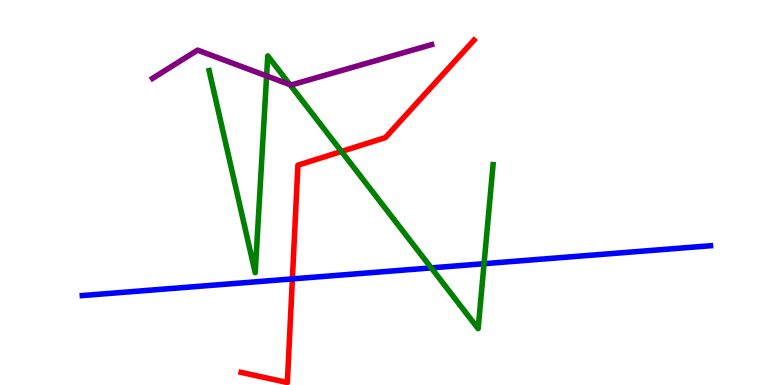[{'lines': ['blue', 'red'], 'intersections': [{'x': 3.77, 'y': 2.76}]}, {'lines': ['green', 'red'], 'intersections': [{'x': 4.41, 'y': 6.07}]}, {'lines': ['purple', 'red'], 'intersections': []}, {'lines': ['blue', 'green'], 'intersections': [{'x': 5.56, 'y': 3.04}, {'x': 6.25, 'y': 3.15}]}, {'lines': ['blue', 'purple'], 'intersections': []}, {'lines': ['green', 'purple'], 'intersections': [{'x': 3.44, 'y': 8.03}, {'x': 3.74, 'y': 7.8}]}]